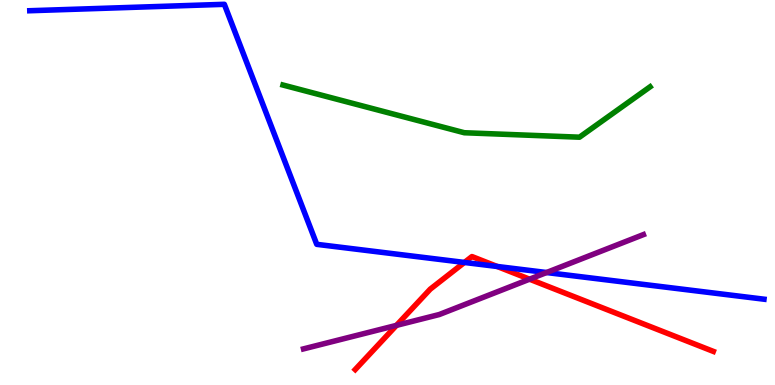[{'lines': ['blue', 'red'], 'intersections': [{'x': 5.99, 'y': 3.18}, {'x': 6.42, 'y': 3.08}]}, {'lines': ['green', 'red'], 'intersections': []}, {'lines': ['purple', 'red'], 'intersections': [{'x': 5.12, 'y': 1.55}, {'x': 6.83, 'y': 2.75}]}, {'lines': ['blue', 'green'], 'intersections': []}, {'lines': ['blue', 'purple'], 'intersections': [{'x': 7.05, 'y': 2.92}]}, {'lines': ['green', 'purple'], 'intersections': []}]